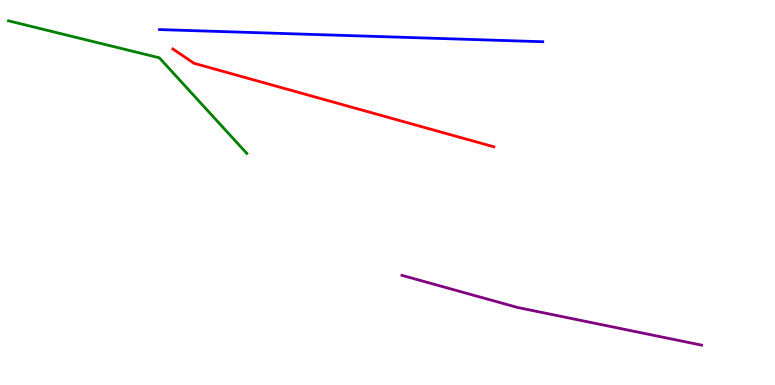[{'lines': ['blue', 'red'], 'intersections': []}, {'lines': ['green', 'red'], 'intersections': []}, {'lines': ['purple', 'red'], 'intersections': []}, {'lines': ['blue', 'green'], 'intersections': []}, {'lines': ['blue', 'purple'], 'intersections': []}, {'lines': ['green', 'purple'], 'intersections': []}]